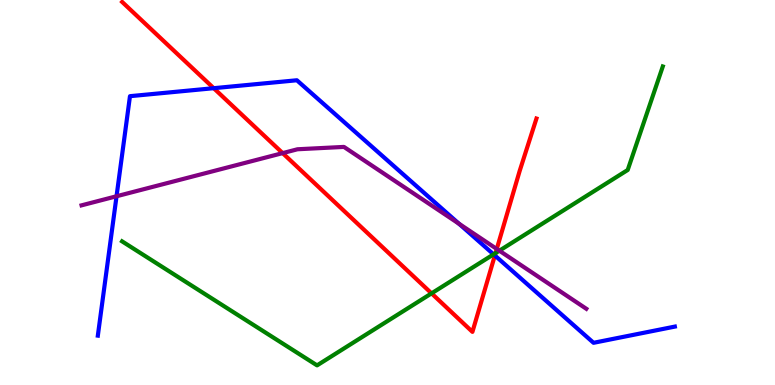[{'lines': ['blue', 'red'], 'intersections': [{'x': 2.76, 'y': 7.71}, {'x': 6.39, 'y': 3.36}]}, {'lines': ['green', 'red'], 'intersections': [{'x': 5.57, 'y': 2.38}, {'x': 6.39, 'y': 3.43}]}, {'lines': ['purple', 'red'], 'intersections': [{'x': 3.65, 'y': 6.02}, {'x': 6.41, 'y': 3.53}]}, {'lines': ['blue', 'green'], 'intersections': [{'x': 6.37, 'y': 3.39}]}, {'lines': ['blue', 'purple'], 'intersections': [{'x': 1.5, 'y': 4.9}, {'x': 5.92, 'y': 4.19}]}, {'lines': ['green', 'purple'], 'intersections': [{'x': 6.44, 'y': 3.49}]}]